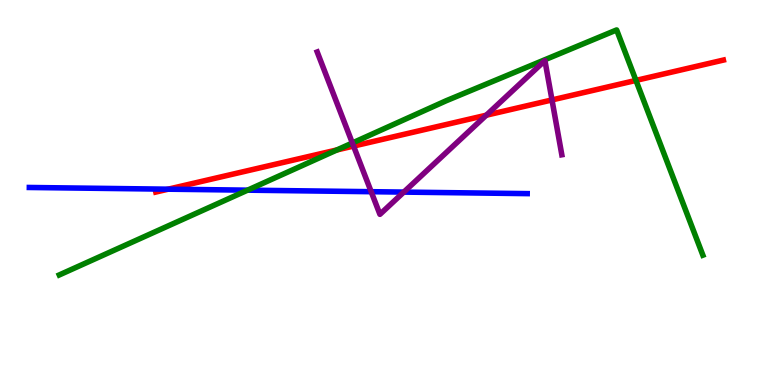[{'lines': ['blue', 'red'], 'intersections': [{'x': 2.17, 'y': 5.09}]}, {'lines': ['green', 'red'], 'intersections': [{'x': 4.35, 'y': 6.11}, {'x': 8.21, 'y': 7.91}]}, {'lines': ['purple', 'red'], 'intersections': [{'x': 4.56, 'y': 6.21}, {'x': 6.27, 'y': 7.01}, {'x': 7.12, 'y': 7.4}]}, {'lines': ['blue', 'green'], 'intersections': [{'x': 3.19, 'y': 5.06}]}, {'lines': ['blue', 'purple'], 'intersections': [{'x': 4.79, 'y': 5.02}, {'x': 5.21, 'y': 5.01}]}, {'lines': ['green', 'purple'], 'intersections': [{'x': 4.55, 'y': 6.29}]}]